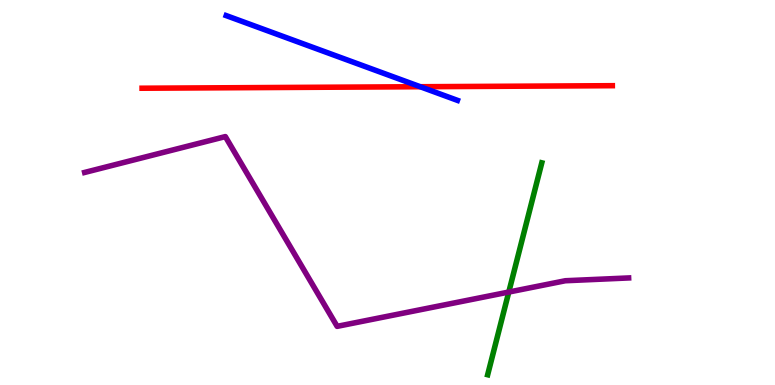[{'lines': ['blue', 'red'], 'intersections': [{'x': 5.42, 'y': 7.75}]}, {'lines': ['green', 'red'], 'intersections': []}, {'lines': ['purple', 'red'], 'intersections': []}, {'lines': ['blue', 'green'], 'intersections': []}, {'lines': ['blue', 'purple'], 'intersections': []}, {'lines': ['green', 'purple'], 'intersections': [{'x': 6.57, 'y': 2.41}]}]